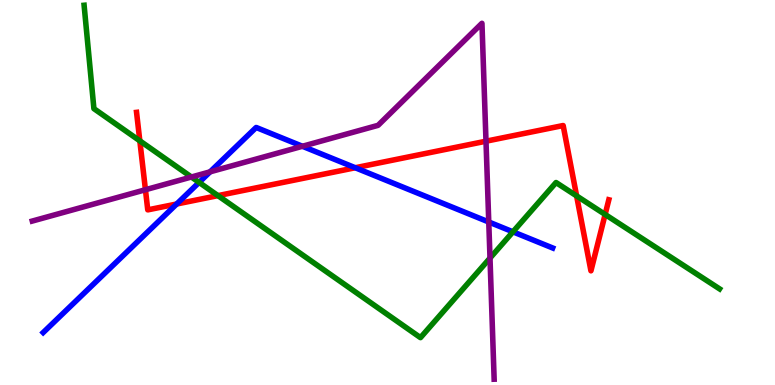[{'lines': ['blue', 'red'], 'intersections': [{'x': 2.28, 'y': 4.7}, {'x': 4.58, 'y': 5.64}]}, {'lines': ['green', 'red'], 'intersections': [{'x': 1.8, 'y': 6.34}, {'x': 2.81, 'y': 4.92}, {'x': 7.44, 'y': 4.91}, {'x': 7.81, 'y': 4.43}]}, {'lines': ['purple', 'red'], 'intersections': [{'x': 1.88, 'y': 5.07}, {'x': 6.27, 'y': 6.33}]}, {'lines': ['blue', 'green'], 'intersections': [{'x': 2.57, 'y': 5.26}, {'x': 6.62, 'y': 3.98}]}, {'lines': ['blue', 'purple'], 'intersections': [{'x': 2.71, 'y': 5.54}, {'x': 3.9, 'y': 6.2}, {'x': 6.31, 'y': 4.23}]}, {'lines': ['green', 'purple'], 'intersections': [{'x': 2.47, 'y': 5.4}, {'x': 6.32, 'y': 3.3}]}]